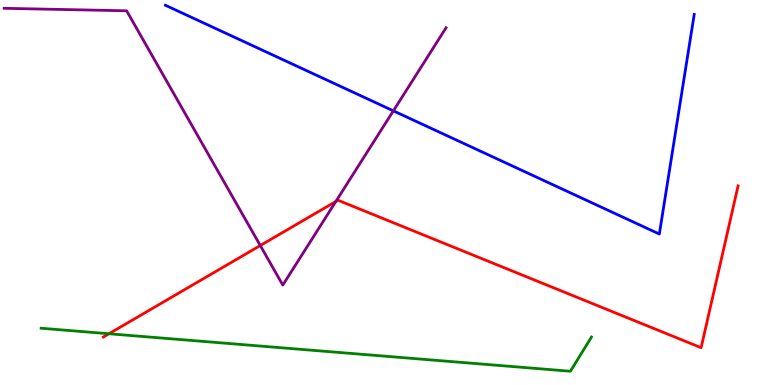[{'lines': ['blue', 'red'], 'intersections': []}, {'lines': ['green', 'red'], 'intersections': [{'x': 1.41, 'y': 1.33}]}, {'lines': ['purple', 'red'], 'intersections': [{'x': 3.36, 'y': 3.62}, {'x': 4.33, 'y': 4.77}]}, {'lines': ['blue', 'green'], 'intersections': []}, {'lines': ['blue', 'purple'], 'intersections': [{'x': 5.08, 'y': 7.12}]}, {'lines': ['green', 'purple'], 'intersections': []}]